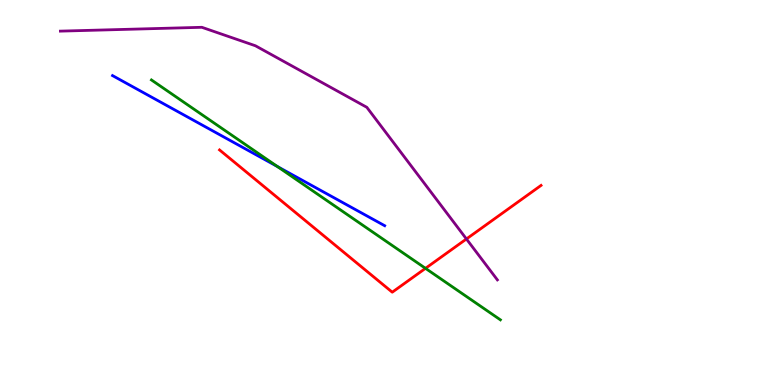[{'lines': ['blue', 'red'], 'intersections': []}, {'lines': ['green', 'red'], 'intersections': [{'x': 5.49, 'y': 3.03}]}, {'lines': ['purple', 'red'], 'intersections': [{'x': 6.02, 'y': 3.79}]}, {'lines': ['blue', 'green'], 'intersections': [{'x': 3.58, 'y': 5.67}]}, {'lines': ['blue', 'purple'], 'intersections': []}, {'lines': ['green', 'purple'], 'intersections': []}]